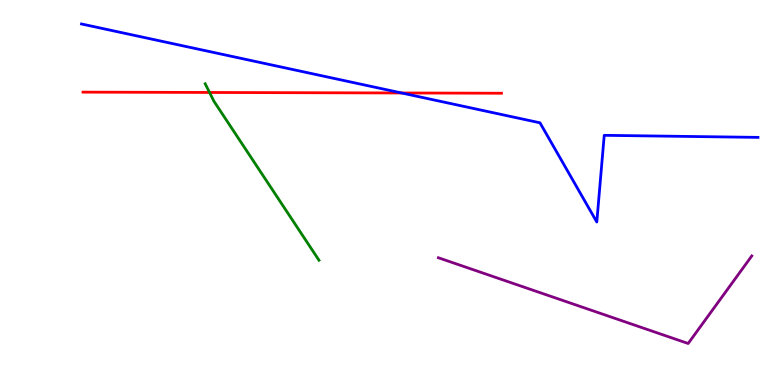[{'lines': ['blue', 'red'], 'intersections': [{'x': 5.18, 'y': 7.59}]}, {'lines': ['green', 'red'], 'intersections': [{'x': 2.7, 'y': 7.6}]}, {'lines': ['purple', 'red'], 'intersections': []}, {'lines': ['blue', 'green'], 'intersections': []}, {'lines': ['blue', 'purple'], 'intersections': []}, {'lines': ['green', 'purple'], 'intersections': []}]